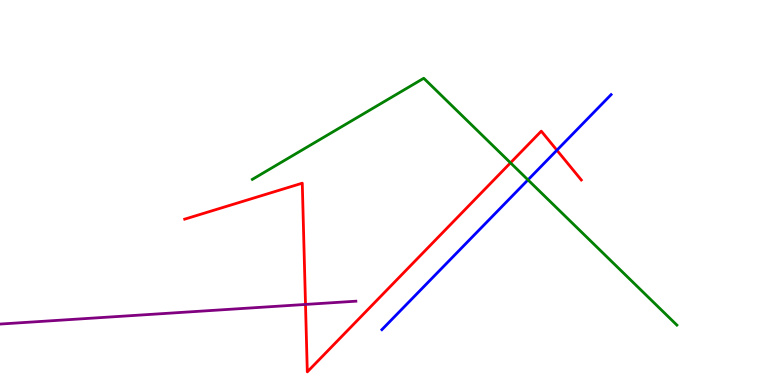[{'lines': ['blue', 'red'], 'intersections': [{'x': 7.19, 'y': 6.1}]}, {'lines': ['green', 'red'], 'intersections': [{'x': 6.59, 'y': 5.77}]}, {'lines': ['purple', 'red'], 'intersections': [{'x': 3.94, 'y': 2.09}]}, {'lines': ['blue', 'green'], 'intersections': [{'x': 6.81, 'y': 5.33}]}, {'lines': ['blue', 'purple'], 'intersections': []}, {'lines': ['green', 'purple'], 'intersections': []}]